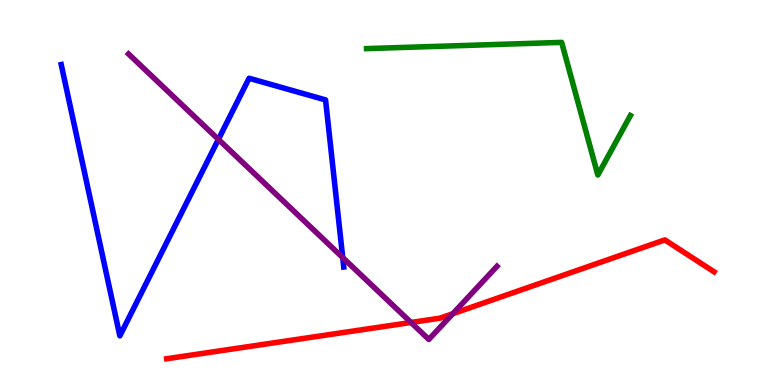[{'lines': ['blue', 'red'], 'intersections': []}, {'lines': ['green', 'red'], 'intersections': []}, {'lines': ['purple', 'red'], 'intersections': [{'x': 5.3, 'y': 1.62}, {'x': 5.84, 'y': 1.85}]}, {'lines': ['blue', 'green'], 'intersections': []}, {'lines': ['blue', 'purple'], 'intersections': [{'x': 2.82, 'y': 6.38}, {'x': 4.42, 'y': 3.31}]}, {'lines': ['green', 'purple'], 'intersections': []}]